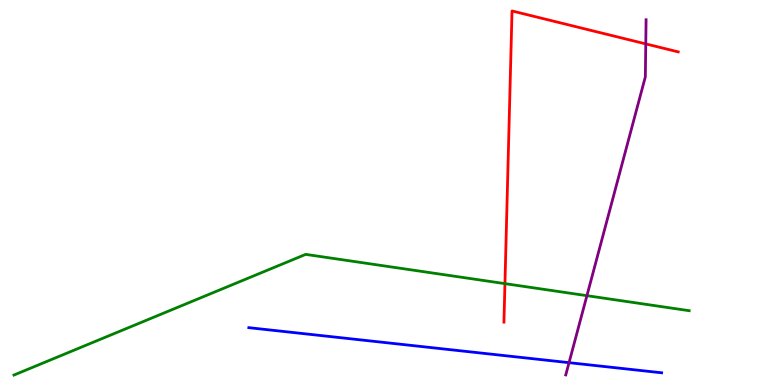[{'lines': ['blue', 'red'], 'intersections': []}, {'lines': ['green', 'red'], 'intersections': [{'x': 6.52, 'y': 2.63}]}, {'lines': ['purple', 'red'], 'intersections': [{'x': 8.33, 'y': 8.86}]}, {'lines': ['blue', 'green'], 'intersections': []}, {'lines': ['blue', 'purple'], 'intersections': [{'x': 7.34, 'y': 0.58}]}, {'lines': ['green', 'purple'], 'intersections': [{'x': 7.57, 'y': 2.32}]}]